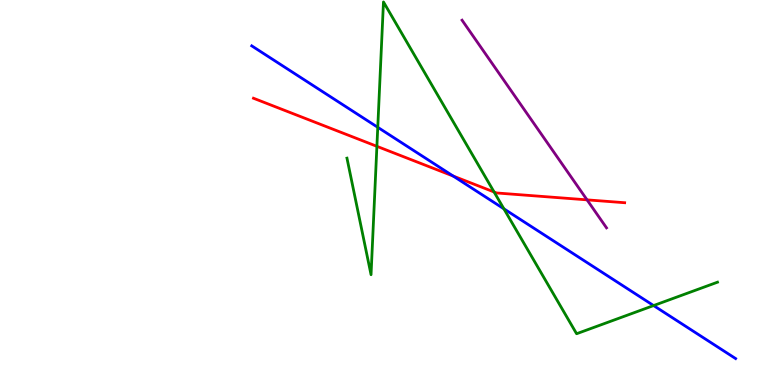[{'lines': ['blue', 'red'], 'intersections': [{'x': 5.85, 'y': 5.43}]}, {'lines': ['green', 'red'], 'intersections': [{'x': 4.86, 'y': 6.2}, {'x': 6.38, 'y': 5.01}]}, {'lines': ['purple', 'red'], 'intersections': [{'x': 7.57, 'y': 4.81}]}, {'lines': ['blue', 'green'], 'intersections': [{'x': 4.87, 'y': 6.69}, {'x': 6.5, 'y': 4.58}, {'x': 8.43, 'y': 2.06}]}, {'lines': ['blue', 'purple'], 'intersections': []}, {'lines': ['green', 'purple'], 'intersections': []}]